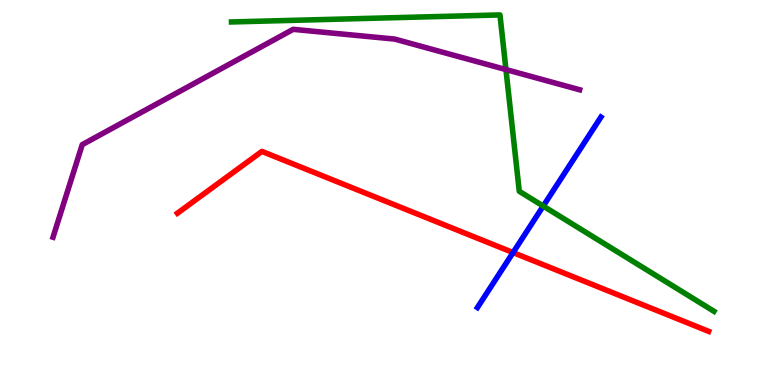[{'lines': ['blue', 'red'], 'intersections': [{'x': 6.62, 'y': 3.44}]}, {'lines': ['green', 'red'], 'intersections': []}, {'lines': ['purple', 'red'], 'intersections': []}, {'lines': ['blue', 'green'], 'intersections': [{'x': 7.01, 'y': 4.65}]}, {'lines': ['blue', 'purple'], 'intersections': []}, {'lines': ['green', 'purple'], 'intersections': [{'x': 6.53, 'y': 8.19}]}]